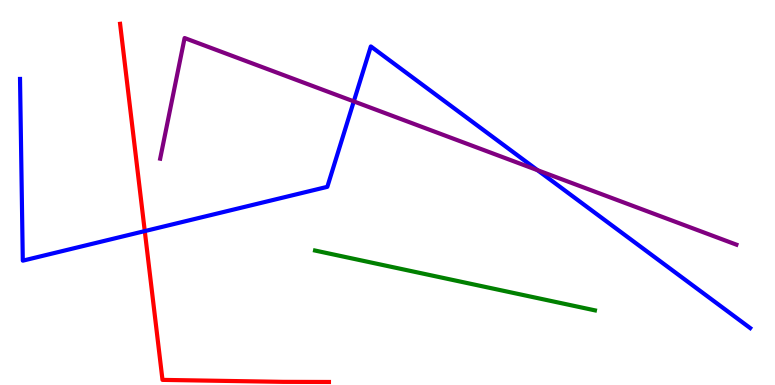[{'lines': ['blue', 'red'], 'intersections': [{'x': 1.87, 'y': 4.0}]}, {'lines': ['green', 'red'], 'intersections': []}, {'lines': ['purple', 'red'], 'intersections': []}, {'lines': ['blue', 'green'], 'intersections': []}, {'lines': ['blue', 'purple'], 'intersections': [{'x': 4.57, 'y': 7.37}, {'x': 6.94, 'y': 5.58}]}, {'lines': ['green', 'purple'], 'intersections': []}]